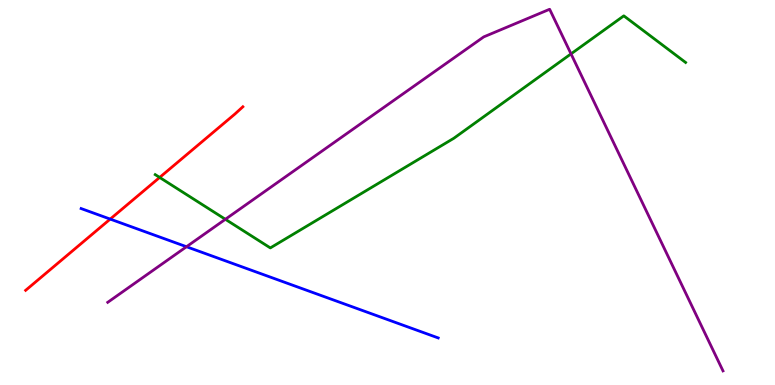[{'lines': ['blue', 'red'], 'intersections': [{'x': 1.42, 'y': 4.31}]}, {'lines': ['green', 'red'], 'intersections': [{'x': 2.06, 'y': 5.39}]}, {'lines': ['purple', 'red'], 'intersections': []}, {'lines': ['blue', 'green'], 'intersections': []}, {'lines': ['blue', 'purple'], 'intersections': [{'x': 2.41, 'y': 3.59}]}, {'lines': ['green', 'purple'], 'intersections': [{'x': 2.91, 'y': 4.3}, {'x': 7.37, 'y': 8.6}]}]